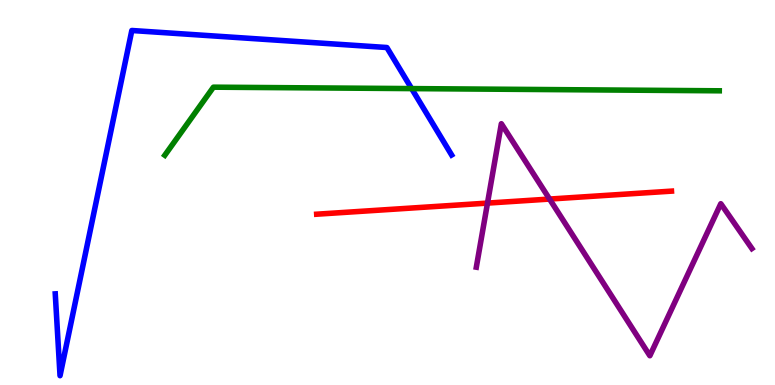[{'lines': ['blue', 'red'], 'intersections': []}, {'lines': ['green', 'red'], 'intersections': []}, {'lines': ['purple', 'red'], 'intersections': [{'x': 6.29, 'y': 4.72}, {'x': 7.09, 'y': 4.83}]}, {'lines': ['blue', 'green'], 'intersections': [{'x': 5.31, 'y': 7.7}]}, {'lines': ['blue', 'purple'], 'intersections': []}, {'lines': ['green', 'purple'], 'intersections': []}]